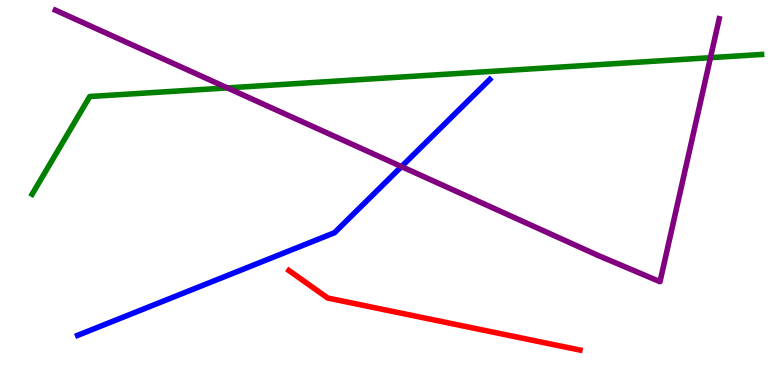[{'lines': ['blue', 'red'], 'intersections': []}, {'lines': ['green', 'red'], 'intersections': []}, {'lines': ['purple', 'red'], 'intersections': []}, {'lines': ['blue', 'green'], 'intersections': []}, {'lines': ['blue', 'purple'], 'intersections': [{'x': 5.18, 'y': 5.67}]}, {'lines': ['green', 'purple'], 'intersections': [{'x': 2.93, 'y': 7.72}, {'x': 9.17, 'y': 8.5}]}]